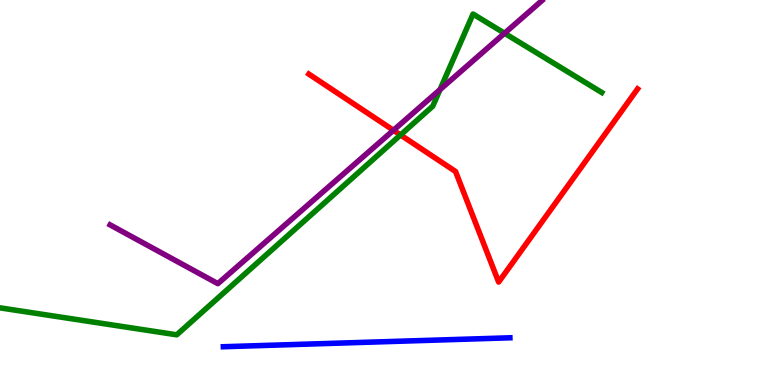[{'lines': ['blue', 'red'], 'intersections': []}, {'lines': ['green', 'red'], 'intersections': [{'x': 5.17, 'y': 6.49}]}, {'lines': ['purple', 'red'], 'intersections': [{'x': 5.08, 'y': 6.62}]}, {'lines': ['blue', 'green'], 'intersections': []}, {'lines': ['blue', 'purple'], 'intersections': []}, {'lines': ['green', 'purple'], 'intersections': [{'x': 5.68, 'y': 7.67}, {'x': 6.51, 'y': 9.14}]}]